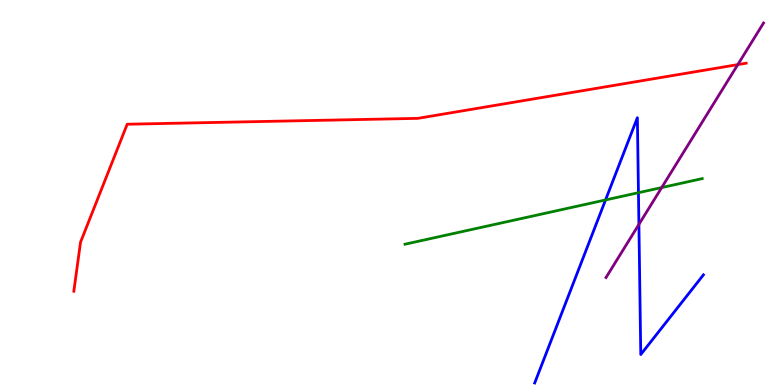[{'lines': ['blue', 'red'], 'intersections': []}, {'lines': ['green', 'red'], 'intersections': []}, {'lines': ['purple', 'red'], 'intersections': [{'x': 9.52, 'y': 8.32}]}, {'lines': ['blue', 'green'], 'intersections': [{'x': 7.81, 'y': 4.81}, {'x': 8.24, 'y': 5.0}]}, {'lines': ['blue', 'purple'], 'intersections': [{'x': 8.24, 'y': 4.17}]}, {'lines': ['green', 'purple'], 'intersections': [{'x': 8.54, 'y': 5.13}]}]